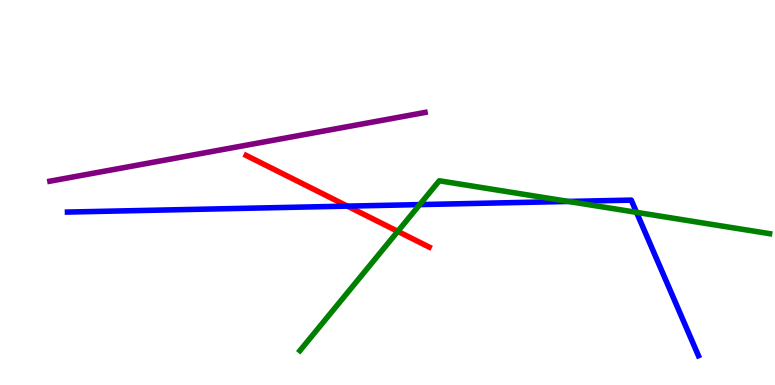[{'lines': ['blue', 'red'], 'intersections': [{'x': 4.48, 'y': 4.65}]}, {'lines': ['green', 'red'], 'intersections': [{'x': 5.13, 'y': 3.99}]}, {'lines': ['purple', 'red'], 'intersections': []}, {'lines': ['blue', 'green'], 'intersections': [{'x': 5.42, 'y': 4.69}, {'x': 7.33, 'y': 4.77}, {'x': 8.21, 'y': 4.48}]}, {'lines': ['blue', 'purple'], 'intersections': []}, {'lines': ['green', 'purple'], 'intersections': []}]